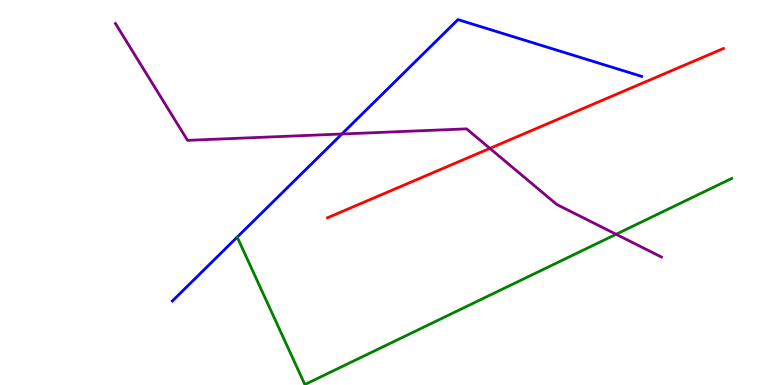[{'lines': ['blue', 'red'], 'intersections': []}, {'lines': ['green', 'red'], 'intersections': []}, {'lines': ['purple', 'red'], 'intersections': [{'x': 6.32, 'y': 6.15}]}, {'lines': ['blue', 'green'], 'intersections': []}, {'lines': ['blue', 'purple'], 'intersections': [{'x': 4.41, 'y': 6.52}]}, {'lines': ['green', 'purple'], 'intersections': [{'x': 7.95, 'y': 3.92}]}]